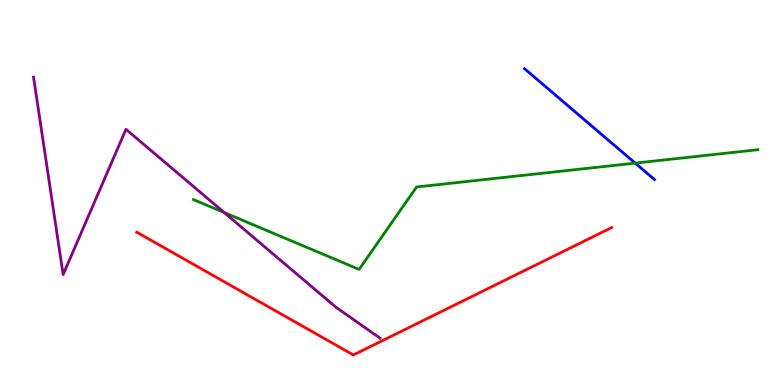[{'lines': ['blue', 'red'], 'intersections': []}, {'lines': ['green', 'red'], 'intersections': []}, {'lines': ['purple', 'red'], 'intersections': []}, {'lines': ['blue', 'green'], 'intersections': [{'x': 8.2, 'y': 5.76}]}, {'lines': ['blue', 'purple'], 'intersections': []}, {'lines': ['green', 'purple'], 'intersections': [{'x': 2.89, 'y': 4.48}]}]